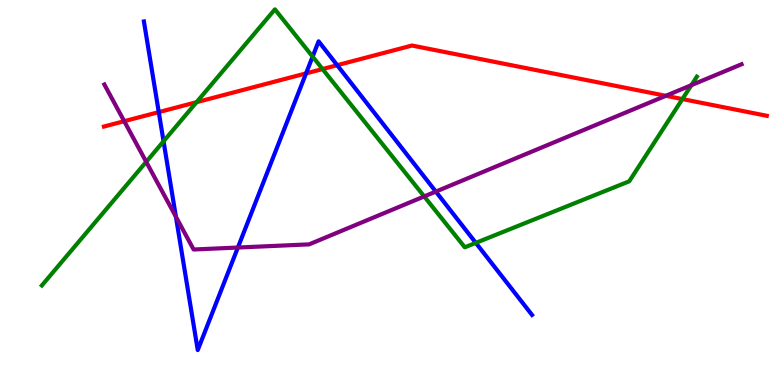[{'lines': ['blue', 'red'], 'intersections': [{'x': 2.05, 'y': 7.09}, {'x': 3.95, 'y': 8.09}, {'x': 4.35, 'y': 8.31}]}, {'lines': ['green', 'red'], 'intersections': [{'x': 2.54, 'y': 7.35}, {'x': 4.16, 'y': 8.21}, {'x': 8.81, 'y': 7.43}]}, {'lines': ['purple', 'red'], 'intersections': [{'x': 1.6, 'y': 6.85}, {'x': 8.59, 'y': 7.51}]}, {'lines': ['blue', 'green'], 'intersections': [{'x': 2.11, 'y': 6.33}, {'x': 4.03, 'y': 8.53}, {'x': 6.14, 'y': 3.69}]}, {'lines': ['blue', 'purple'], 'intersections': [{'x': 2.27, 'y': 4.37}, {'x': 3.07, 'y': 3.57}, {'x': 5.62, 'y': 5.02}]}, {'lines': ['green', 'purple'], 'intersections': [{'x': 1.89, 'y': 5.8}, {'x': 5.47, 'y': 4.9}, {'x': 8.92, 'y': 7.79}]}]